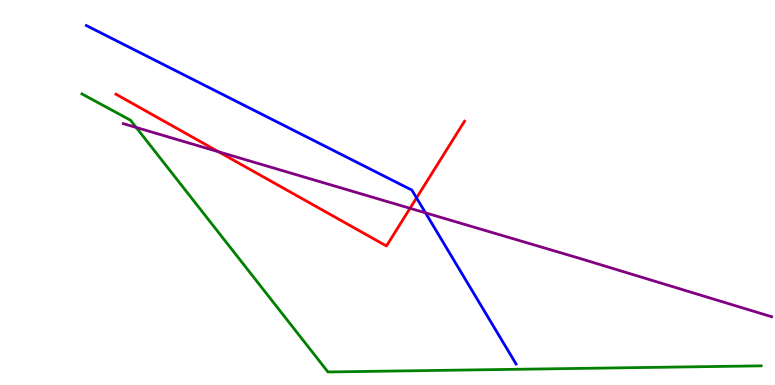[{'lines': ['blue', 'red'], 'intersections': [{'x': 5.37, 'y': 4.86}]}, {'lines': ['green', 'red'], 'intersections': []}, {'lines': ['purple', 'red'], 'intersections': [{'x': 2.82, 'y': 6.06}, {'x': 5.29, 'y': 4.59}]}, {'lines': ['blue', 'green'], 'intersections': []}, {'lines': ['blue', 'purple'], 'intersections': [{'x': 5.49, 'y': 4.47}]}, {'lines': ['green', 'purple'], 'intersections': [{'x': 1.76, 'y': 6.69}]}]